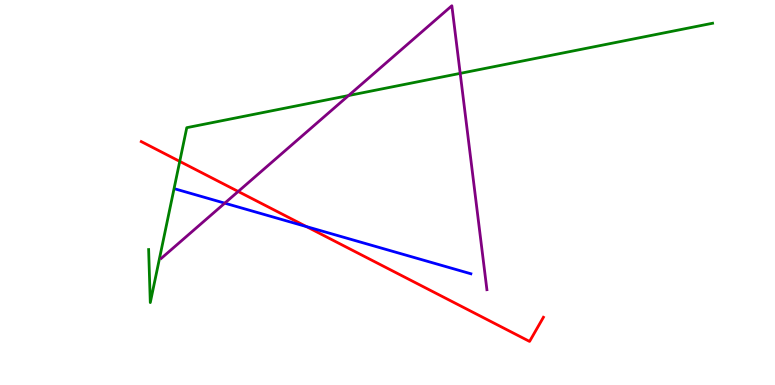[{'lines': ['blue', 'red'], 'intersections': [{'x': 3.95, 'y': 4.11}]}, {'lines': ['green', 'red'], 'intersections': [{'x': 2.32, 'y': 5.81}]}, {'lines': ['purple', 'red'], 'intersections': [{'x': 3.07, 'y': 5.03}]}, {'lines': ['blue', 'green'], 'intersections': []}, {'lines': ['blue', 'purple'], 'intersections': [{'x': 2.9, 'y': 4.72}]}, {'lines': ['green', 'purple'], 'intersections': [{'x': 4.5, 'y': 7.52}, {'x': 5.94, 'y': 8.09}]}]